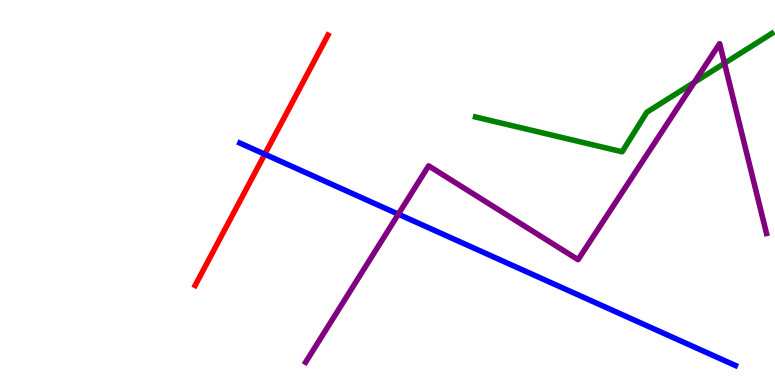[{'lines': ['blue', 'red'], 'intersections': [{'x': 3.42, 'y': 5.99}]}, {'lines': ['green', 'red'], 'intersections': []}, {'lines': ['purple', 'red'], 'intersections': []}, {'lines': ['blue', 'green'], 'intersections': []}, {'lines': ['blue', 'purple'], 'intersections': [{'x': 5.14, 'y': 4.44}]}, {'lines': ['green', 'purple'], 'intersections': [{'x': 8.96, 'y': 7.86}, {'x': 9.35, 'y': 8.36}]}]